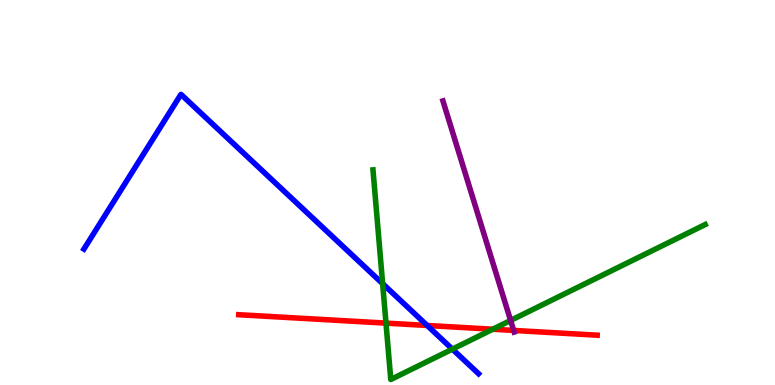[{'lines': ['blue', 'red'], 'intersections': [{'x': 5.51, 'y': 1.55}]}, {'lines': ['green', 'red'], 'intersections': [{'x': 4.98, 'y': 1.61}, {'x': 6.36, 'y': 1.45}]}, {'lines': ['purple', 'red'], 'intersections': [{'x': 6.63, 'y': 1.42}]}, {'lines': ['blue', 'green'], 'intersections': [{'x': 4.94, 'y': 2.63}, {'x': 5.84, 'y': 0.931}]}, {'lines': ['blue', 'purple'], 'intersections': []}, {'lines': ['green', 'purple'], 'intersections': [{'x': 6.59, 'y': 1.68}]}]